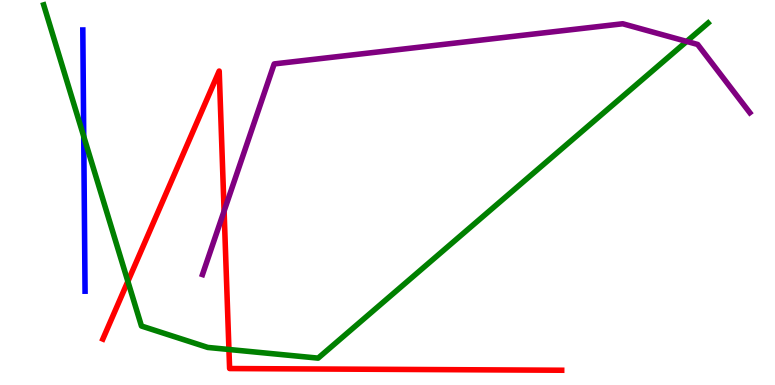[{'lines': ['blue', 'red'], 'intersections': []}, {'lines': ['green', 'red'], 'intersections': [{'x': 1.65, 'y': 2.69}, {'x': 2.95, 'y': 0.922}]}, {'lines': ['purple', 'red'], 'intersections': [{'x': 2.89, 'y': 4.52}]}, {'lines': ['blue', 'green'], 'intersections': [{'x': 1.08, 'y': 6.46}]}, {'lines': ['blue', 'purple'], 'intersections': []}, {'lines': ['green', 'purple'], 'intersections': [{'x': 8.86, 'y': 8.92}]}]